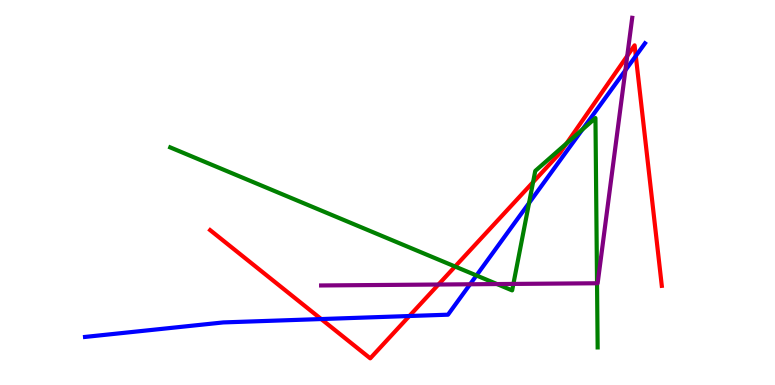[{'lines': ['blue', 'red'], 'intersections': [{'x': 4.14, 'y': 1.71}, {'x': 5.28, 'y': 1.79}, {'x': 8.2, 'y': 8.55}]}, {'lines': ['green', 'red'], 'intersections': [{'x': 5.87, 'y': 3.08}, {'x': 6.88, 'y': 5.27}, {'x': 7.31, 'y': 6.27}]}, {'lines': ['purple', 'red'], 'intersections': [{'x': 5.66, 'y': 2.61}, {'x': 8.09, 'y': 8.55}]}, {'lines': ['blue', 'green'], 'intersections': [{'x': 6.15, 'y': 2.84}, {'x': 6.83, 'y': 4.73}, {'x': 7.52, 'y': 6.64}]}, {'lines': ['blue', 'purple'], 'intersections': [{'x': 6.07, 'y': 2.62}, {'x': 8.07, 'y': 8.17}]}, {'lines': ['green', 'purple'], 'intersections': [{'x': 6.41, 'y': 2.62}, {'x': 6.62, 'y': 2.63}, {'x': 7.7, 'y': 2.64}]}]